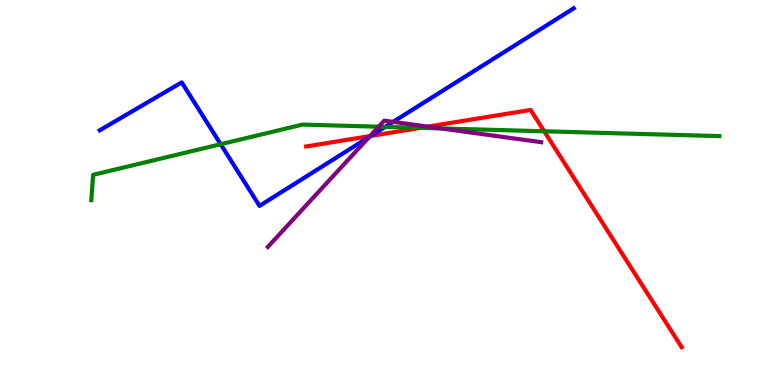[{'lines': ['blue', 'red'], 'intersections': [{'x': 4.78, 'y': 6.47}]}, {'lines': ['green', 'red'], 'intersections': [{'x': 5.42, 'y': 6.68}, {'x': 7.02, 'y': 6.59}]}, {'lines': ['purple', 'red'], 'intersections': [{'x': 4.77, 'y': 6.47}, {'x': 5.52, 'y': 6.71}]}, {'lines': ['blue', 'green'], 'intersections': [{'x': 2.85, 'y': 6.25}, {'x': 4.97, 'y': 6.7}]}, {'lines': ['blue', 'purple'], 'intersections': [{'x': 4.77, 'y': 6.45}, {'x': 5.07, 'y': 6.83}]}, {'lines': ['green', 'purple'], 'intersections': [{'x': 4.89, 'y': 6.71}, {'x': 5.69, 'y': 6.66}]}]